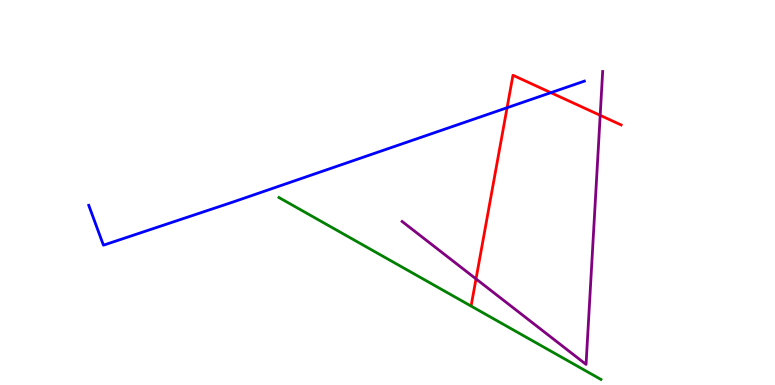[{'lines': ['blue', 'red'], 'intersections': [{'x': 6.54, 'y': 7.2}, {'x': 7.11, 'y': 7.59}]}, {'lines': ['green', 'red'], 'intersections': []}, {'lines': ['purple', 'red'], 'intersections': [{'x': 6.14, 'y': 2.76}, {'x': 7.74, 'y': 7.0}]}, {'lines': ['blue', 'green'], 'intersections': []}, {'lines': ['blue', 'purple'], 'intersections': []}, {'lines': ['green', 'purple'], 'intersections': []}]